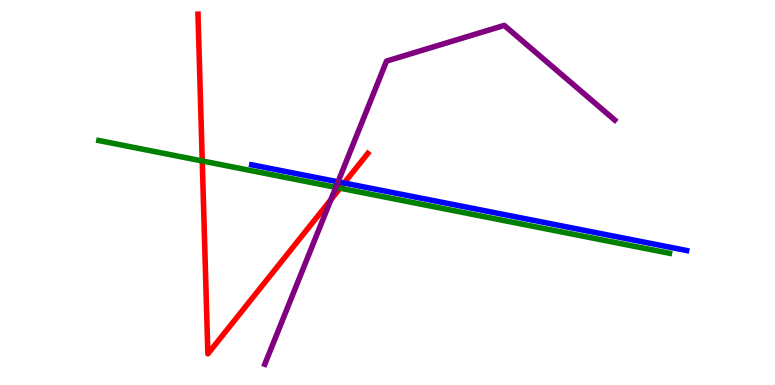[{'lines': ['blue', 'red'], 'intersections': [{'x': 4.44, 'y': 5.25}]}, {'lines': ['green', 'red'], 'intersections': [{'x': 2.61, 'y': 5.82}, {'x': 4.39, 'y': 5.11}]}, {'lines': ['purple', 'red'], 'intersections': [{'x': 4.27, 'y': 4.81}]}, {'lines': ['blue', 'green'], 'intersections': []}, {'lines': ['blue', 'purple'], 'intersections': [{'x': 4.36, 'y': 5.28}]}, {'lines': ['green', 'purple'], 'intersections': [{'x': 4.33, 'y': 5.13}]}]